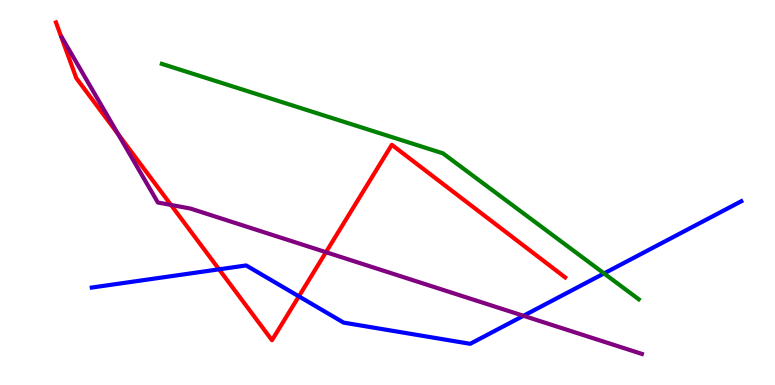[{'lines': ['blue', 'red'], 'intersections': [{'x': 2.83, 'y': 3.0}, {'x': 3.86, 'y': 2.3}]}, {'lines': ['green', 'red'], 'intersections': []}, {'lines': ['purple', 'red'], 'intersections': [{'x': 1.52, 'y': 6.52}, {'x': 2.21, 'y': 4.68}, {'x': 4.21, 'y': 3.45}]}, {'lines': ['blue', 'green'], 'intersections': [{'x': 7.79, 'y': 2.9}]}, {'lines': ['blue', 'purple'], 'intersections': [{'x': 6.75, 'y': 1.8}]}, {'lines': ['green', 'purple'], 'intersections': []}]